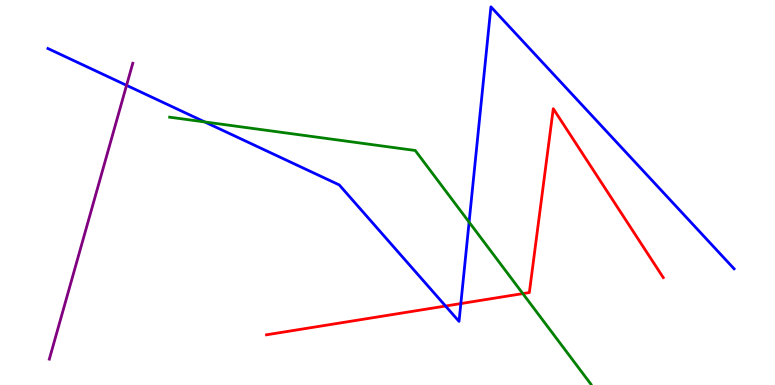[{'lines': ['blue', 'red'], 'intersections': [{'x': 5.75, 'y': 2.05}, {'x': 5.95, 'y': 2.12}]}, {'lines': ['green', 'red'], 'intersections': [{'x': 6.75, 'y': 2.37}]}, {'lines': ['purple', 'red'], 'intersections': []}, {'lines': ['blue', 'green'], 'intersections': [{'x': 2.64, 'y': 6.83}, {'x': 6.05, 'y': 4.23}]}, {'lines': ['blue', 'purple'], 'intersections': [{'x': 1.63, 'y': 7.78}]}, {'lines': ['green', 'purple'], 'intersections': []}]